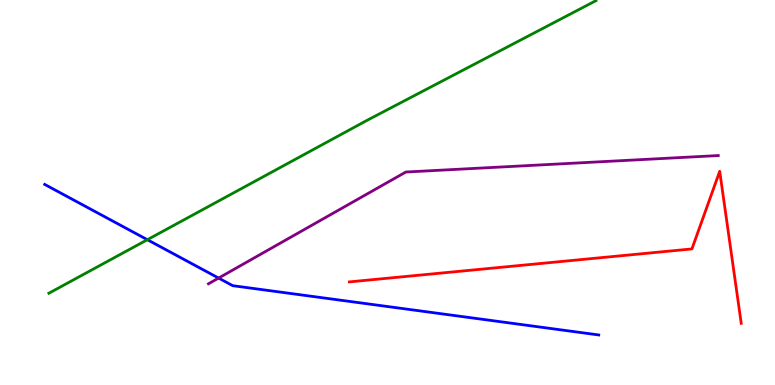[{'lines': ['blue', 'red'], 'intersections': []}, {'lines': ['green', 'red'], 'intersections': []}, {'lines': ['purple', 'red'], 'intersections': []}, {'lines': ['blue', 'green'], 'intersections': [{'x': 1.9, 'y': 3.77}]}, {'lines': ['blue', 'purple'], 'intersections': [{'x': 2.82, 'y': 2.78}]}, {'lines': ['green', 'purple'], 'intersections': []}]